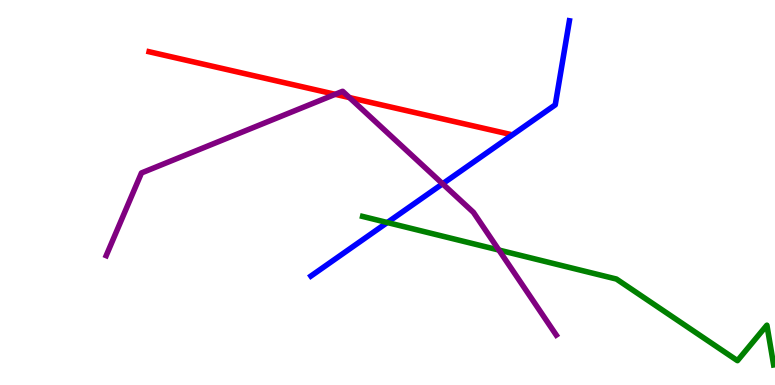[{'lines': ['blue', 'red'], 'intersections': []}, {'lines': ['green', 'red'], 'intersections': []}, {'lines': ['purple', 'red'], 'intersections': [{'x': 4.33, 'y': 7.55}, {'x': 4.51, 'y': 7.47}]}, {'lines': ['blue', 'green'], 'intersections': [{'x': 5.0, 'y': 4.22}]}, {'lines': ['blue', 'purple'], 'intersections': [{'x': 5.71, 'y': 5.23}]}, {'lines': ['green', 'purple'], 'intersections': [{'x': 6.44, 'y': 3.51}]}]